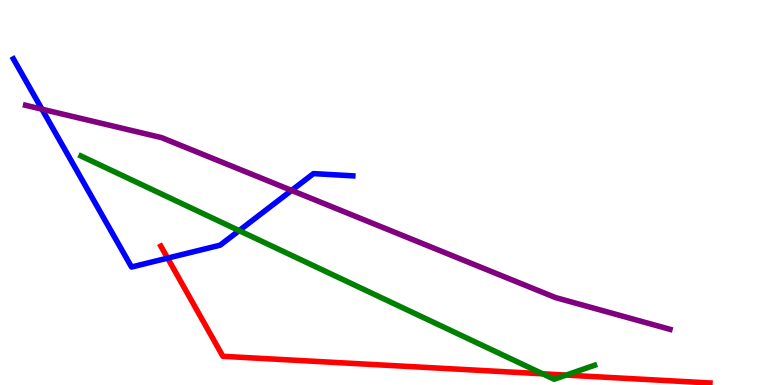[{'lines': ['blue', 'red'], 'intersections': [{'x': 2.16, 'y': 3.3}]}, {'lines': ['green', 'red'], 'intersections': [{'x': 7.0, 'y': 0.291}, {'x': 7.3, 'y': 0.257}]}, {'lines': ['purple', 'red'], 'intersections': []}, {'lines': ['blue', 'green'], 'intersections': [{'x': 3.09, 'y': 4.01}]}, {'lines': ['blue', 'purple'], 'intersections': [{'x': 0.541, 'y': 7.16}, {'x': 3.76, 'y': 5.05}]}, {'lines': ['green', 'purple'], 'intersections': []}]